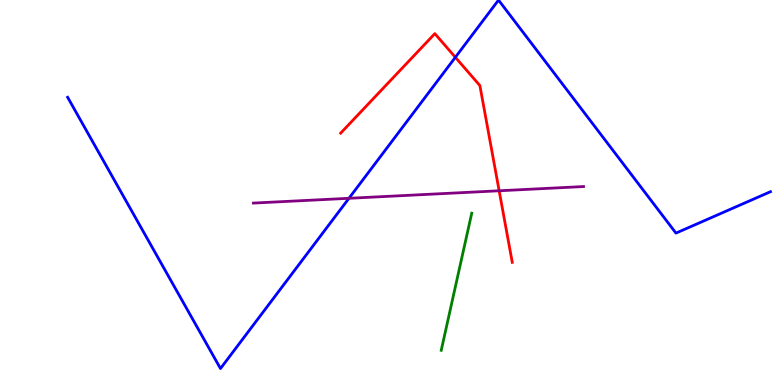[{'lines': ['blue', 'red'], 'intersections': [{'x': 5.88, 'y': 8.51}]}, {'lines': ['green', 'red'], 'intersections': []}, {'lines': ['purple', 'red'], 'intersections': [{'x': 6.44, 'y': 5.04}]}, {'lines': ['blue', 'green'], 'intersections': []}, {'lines': ['blue', 'purple'], 'intersections': [{'x': 4.5, 'y': 4.85}]}, {'lines': ['green', 'purple'], 'intersections': []}]